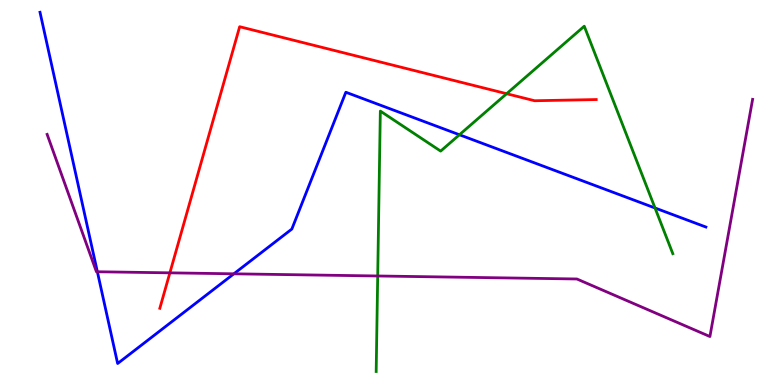[{'lines': ['blue', 'red'], 'intersections': []}, {'lines': ['green', 'red'], 'intersections': [{'x': 6.54, 'y': 7.57}]}, {'lines': ['purple', 'red'], 'intersections': [{'x': 2.19, 'y': 2.91}]}, {'lines': ['blue', 'green'], 'intersections': [{'x': 5.93, 'y': 6.5}, {'x': 8.45, 'y': 4.6}]}, {'lines': ['blue', 'purple'], 'intersections': [{'x': 1.26, 'y': 2.94}, {'x': 3.02, 'y': 2.89}]}, {'lines': ['green', 'purple'], 'intersections': [{'x': 4.87, 'y': 2.83}]}]